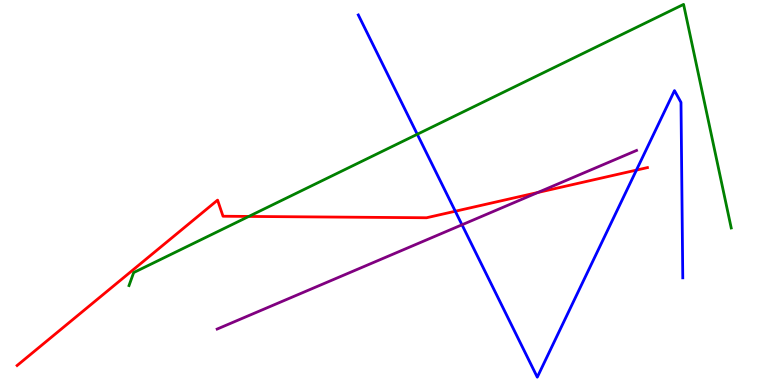[{'lines': ['blue', 'red'], 'intersections': [{'x': 5.87, 'y': 4.51}, {'x': 8.21, 'y': 5.58}]}, {'lines': ['green', 'red'], 'intersections': [{'x': 3.21, 'y': 4.38}]}, {'lines': ['purple', 'red'], 'intersections': [{'x': 6.94, 'y': 5.0}]}, {'lines': ['blue', 'green'], 'intersections': [{'x': 5.38, 'y': 6.51}]}, {'lines': ['blue', 'purple'], 'intersections': [{'x': 5.96, 'y': 4.16}]}, {'lines': ['green', 'purple'], 'intersections': []}]